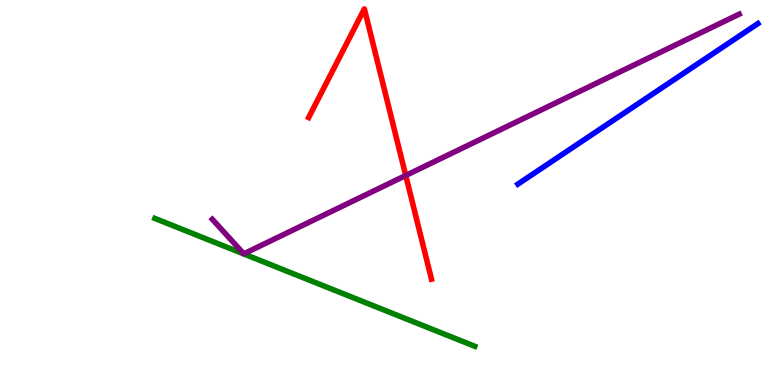[{'lines': ['blue', 'red'], 'intersections': []}, {'lines': ['green', 'red'], 'intersections': []}, {'lines': ['purple', 'red'], 'intersections': [{'x': 5.24, 'y': 5.44}]}, {'lines': ['blue', 'green'], 'intersections': []}, {'lines': ['blue', 'purple'], 'intersections': []}, {'lines': ['green', 'purple'], 'intersections': []}]